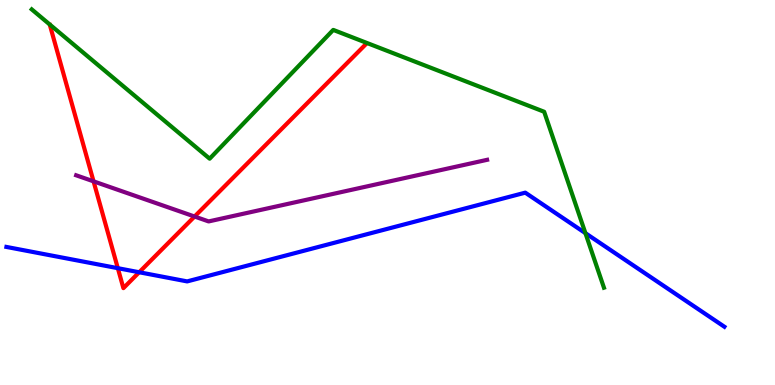[{'lines': ['blue', 'red'], 'intersections': [{'x': 1.52, 'y': 3.03}, {'x': 1.8, 'y': 2.93}]}, {'lines': ['green', 'red'], 'intersections': []}, {'lines': ['purple', 'red'], 'intersections': [{'x': 1.21, 'y': 5.29}, {'x': 2.51, 'y': 4.38}]}, {'lines': ['blue', 'green'], 'intersections': [{'x': 7.55, 'y': 3.94}]}, {'lines': ['blue', 'purple'], 'intersections': []}, {'lines': ['green', 'purple'], 'intersections': []}]